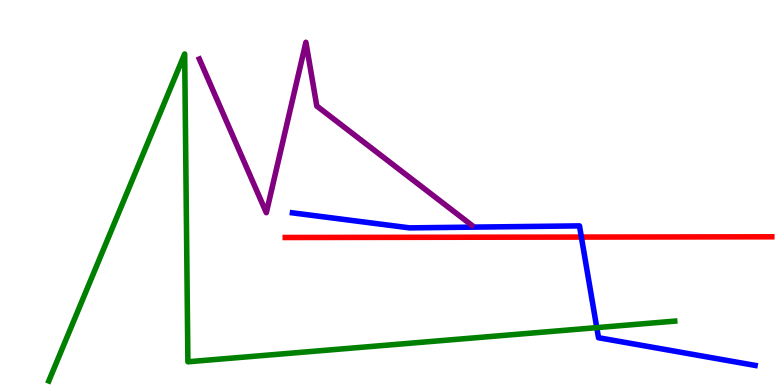[{'lines': ['blue', 'red'], 'intersections': [{'x': 7.5, 'y': 3.84}]}, {'lines': ['green', 'red'], 'intersections': []}, {'lines': ['purple', 'red'], 'intersections': []}, {'lines': ['blue', 'green'], 'intersections': [{'x': 7.7, 'y': 1.49}]}, {'lines': ['blue', 'purple'], 'intersections': []}, {'lines': ['green', 'purple'], 'intersections': []}]